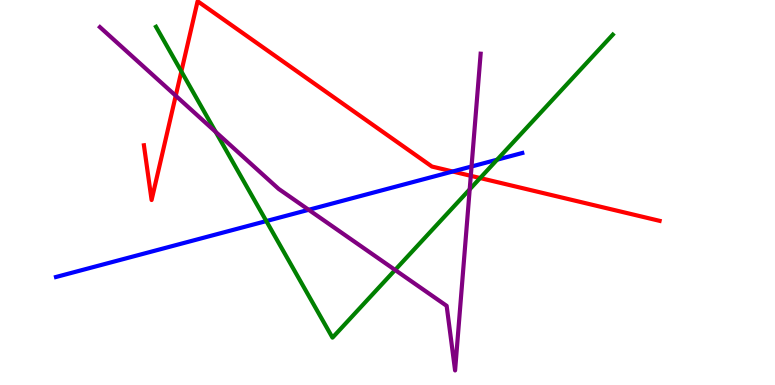[{'lines': ['blue', 'red'], 'intersections': [{'x': 5.84, 'y': 5.55}]}, {'lines': ['green', 'red'], 'intersections': [{'x': 2.34, 'y': 8.14}, {'x': 6.2, 'y': 5.38}]}, {'lines': ['purple', 'red'], 'intersections': [{'x': 2.27, 'y': 7.51}, {'x': 6.07, 'y': 5.43}]}, {'lines': ['blue', 'green'], 'intersections': [{'x': 3.44, 'y': 4.26}, {'x': 6.41, 'y': 5.85}]}, {'lines': ['blue', 'purple'], 'intersections': [{'x': 3.98, 'y': 4.55}, {'x': 6.08, 'y': 5.68}]}, {'lines': ['green', 'purple'], 'intersections': [{'x': 2.78, 'y': 6.57}, {'x': 5.1, 'y': 2.99}, {'x': 6.06, 'y': 5.08}]}]